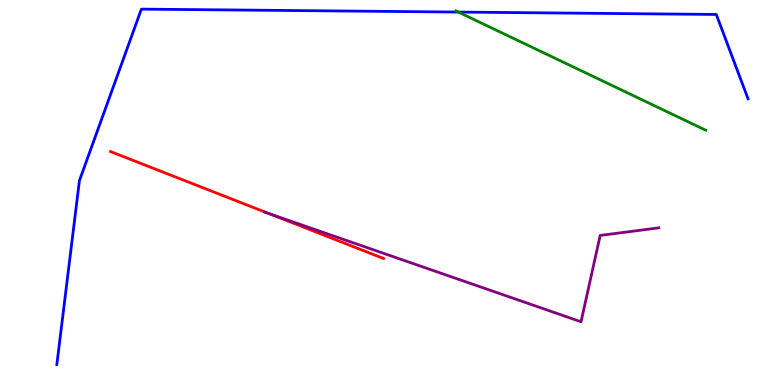[{'lines': ['blue', 'red'], 'intersections': []}, {'lines': ['green', 'red'], 'intersections': []}, {'lines': ['purple', 'red'], 'intersections': [{'x': 3.46, 'y': 4.46}]}, {'lines': ['blue', 'green'], 'intersections': [{'x': 5.91, 'y': 9.69}]}, {'lines': ['blue', 'purple'], 'intersections': []}, {'lines': ['green', 'purple'], 'intersections': []}]